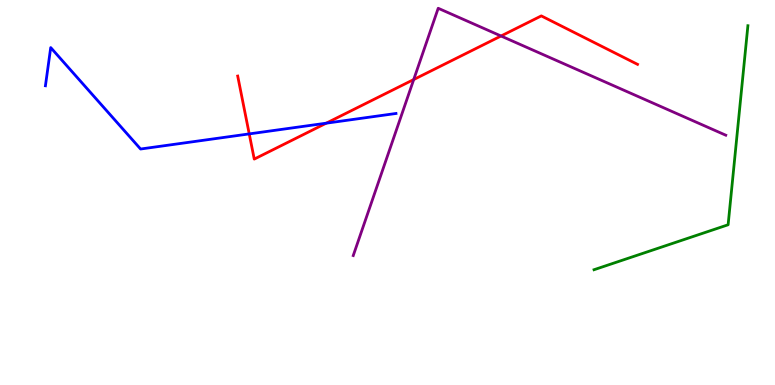[{'lines': ['blue', 'red'], 'intersections': [{'x': 3.22, 'y': 6.52}, {'x': 4.21, 'y': 6.8}]}, {'lines': ['green', 'red'], 'intersections': []}, {'lines': ['purple', 'red'], 'intersections': [{'x': 5.34, 'y': 7.93}, {'x': 6.46, 'y': 9.06}]}, {'lines': ['blue', 'green'], 'intersections': []}, {'lines': ['blue', 'purple'], 'intersections': []}, {'lines': ['green', 'purple'], 'intersections': []}]